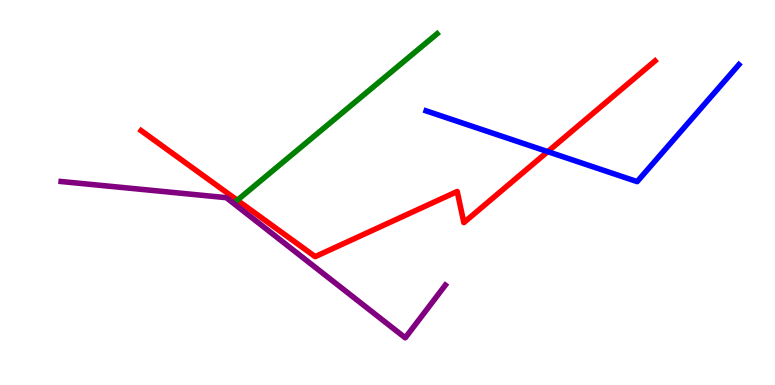[{'lines': ['blue', 'red'], 'intersections': [{'x': 7.07, 'y': 6.06}]}, {'lines': ['green', 'red'], 'intersections': []}, {'lines': ['purple', 'red'], 'intersections': []}, {'lines': ['blue', 'green'], 'intersections': []}, {'lines': ['blue', 'purple'], 'intersections': []}, {'lines': ['green', 'purple'], 'intersections': []}]